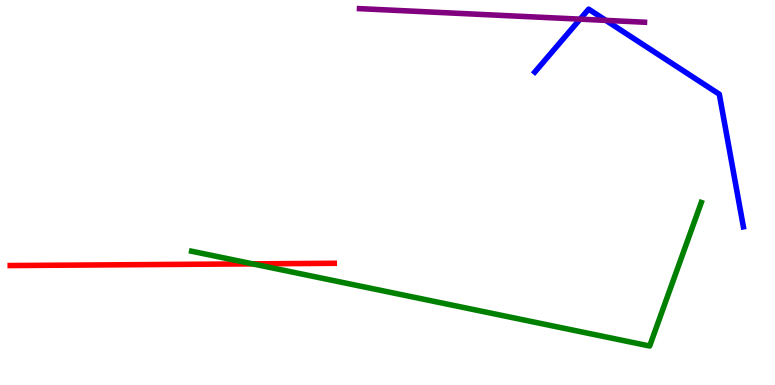[{'lines': ['blue', 'red'], 'intersections': []}, {'lines': ['green', 'red'], 'intersections': [{'x': 3.26, 'y': 3.15}]}, {'lines': ['purple', 'red'], 'intersections': []}, {'lines': ['blue', 'green'], 'intersections': []}, {'lines': ['blue', 'purple'], 'intersections': [{'x': 7.49, 'y': 9.5}, {'x': 7.82, 'y': 9.47}]}, {'lines': ['green', 'purple'], 'intersections': []}]